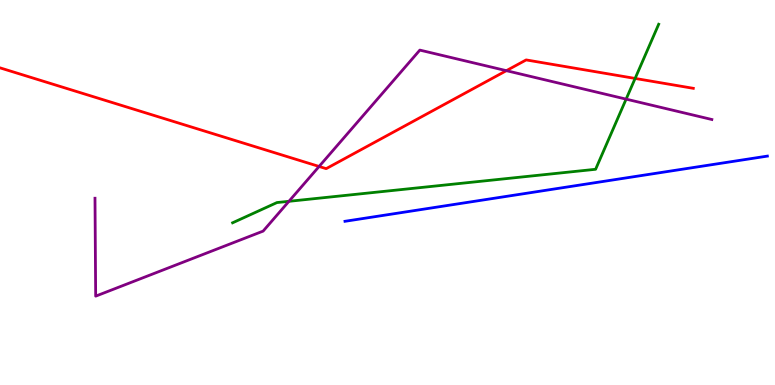[{'lines': ['blue', 'red'], 'intersections': []}, {'lines': ['green', 'red'], 'intersections': [{'x': 8.2, 'y': 7.96}]}, {'lines': ['purple', 'red'], 'intersections': [{'x': 4.12, 'y': 5.68}, {'x': 6.53, 'y': 8.16}]}, {'lines': ['blue', 'green'], 'intersections': []}, {'lines': ['blue', 'purple'], 'intersections': []}, {'lines': ['green', 'purple'], 'intersections': [{'x': 3.73, 'y': 4.77}, {'x': 8.08, 'y': 7.43}]}]